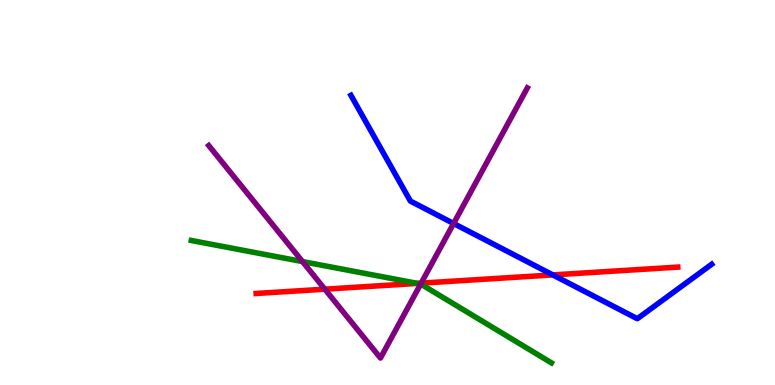[{'lines': ['blue', 'red'], 'intersections': [{'x': 7.13, 'y': 2.86}]}, {'lines': ['green', 'red'], 'intersections': [{'x': 5.39, 'y': 2.64}]}, {'lines': ['purple', 'red'], 'intersections': [{'x': 4.19, 'y': 2.49}, {'x': 5.43, 'y': 2.65}]}, {'lines': ['blue', 'green'], 'intersections': []}, {'lines': ['blue', 'purple'], 'intersections': [{'x': 5.85, 'y': 4.2}]}, {'lines': ['green', 'purple'], 'intersections': [{'x': 3.9, 'y': 3.21}, {'x': 5.43, 'y': 2.62}]}]